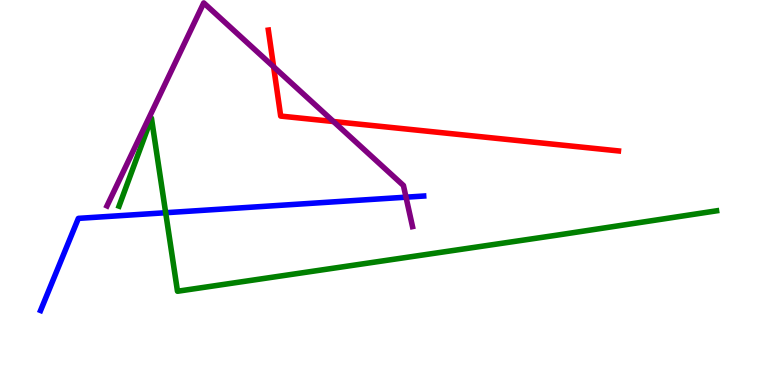[{'lines': ['blue', 'red'], 'intersections': []}, {'lines': ['green', 'red'], 'intersections': []}, {'lines': ['purple', 'red'], 'intersections': [{'x': 3.53, 'y': 8.26}, {'x': 4.3, 'y': 6.84}]}, {'lines': ['blue', 'green'], 'intersections': [{'x': 2.14, 'y': 4.47}]}, {'lines': ['blue', 'purple'], 'intersections': [{'x': 5.24, 'y': 4.88}]}, {'lines': ['green', 'purple'], 'intersections': []}]